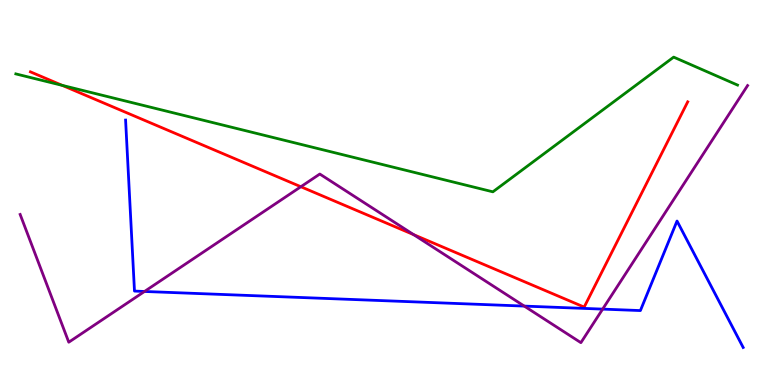[{'lines': ['blue', 'red'], 'intersections': []}, {'lines': ['green', 'red'], 'intersections': [{'x': 0.804, 'y': 7.78}]}, {'lines': ['purple', 'red'], 'intersections': [{'x': 3.88, 'y': 5.15}, {'x': 5.34, 'y': 3.91}]}, {'lines': ['blue', 'green'], 'intersections': []}, {'lines': ['blue', 'purple'], 'intersections': [{'x': 1.86, 'y': 2.43}, {'x': 6.76, 'y': 2.05}, {'x': 7.78, 'y': 1.97}]}, {'lines': ['green', 'purple'], 'intersections': []}]